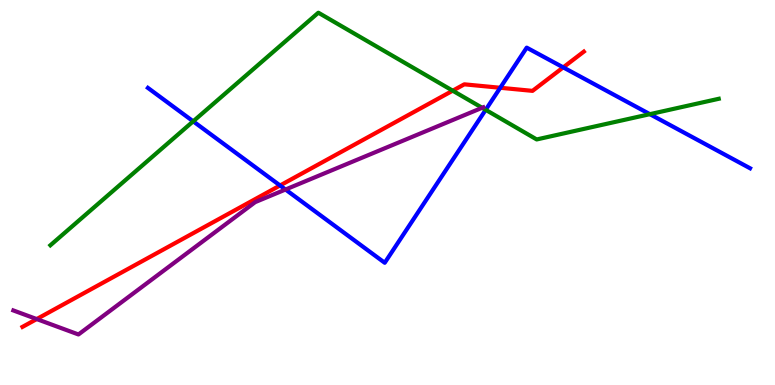[{'lines': ['blue', 'red'], 'intersections': [{'x': 3.61, 'y': 5.18}, {'x': 6.45, 'y': 7.72}, {'x': 7.27, 'y': 8.25}]}, {'lines': ['green', 'red'], 'intersections': [{'x': 5.84, 'y': 7.64}]}, {'lines': ['purple', 'red'], 'intersections': [{'x': 0.474, 'y': 1.71}]}, {'lines': ['blue', 'green'], 'intersections': [{'x': 2.49, 'y': 6.85}, {'x': 6.27, 'y': 7.15}, {'x': 8.39, 'y': 7.03}]}, {'lines': ['blue', 'purple'], 'intersections': [{'x': 3.68, 'y': 5.08}]}, {'lines': ['green', 'purple'], 'intersections': [{'x': 6.22, 'y': 7.2}]}]